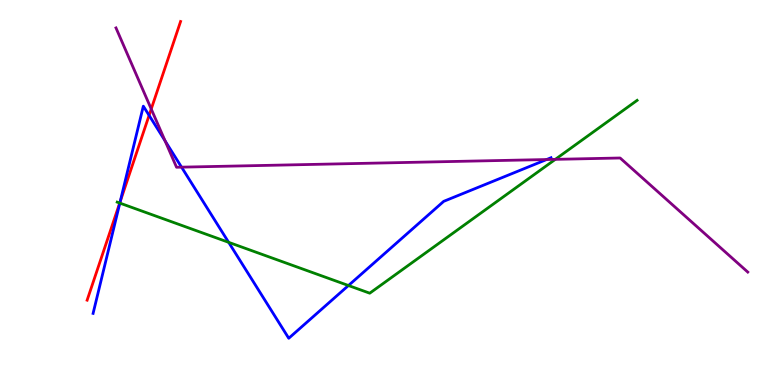[{'lines': ['blue', 'red'], 'intersections': [{'x': 1.55, 'y': 4.76}, {'x': 1.92, 'y': 7.0}]}, {'lines': ['green', 'red'], 'intersections': [{'x': 1.54, 'y': 4.73}]}, {'lines': ['purple', 'red'], 'intersections': [{'x': 1.95, 'y': 7.17}]}, {'lines': ['blue', 'green'], 'intersections': [{'x': 1.55, 'y': 4.72}, {'x': 2.95, 'y': 3.71}, {'x': 4.5, 'y': 2.58}]}, {'lines': ['blue', 'purple'], 'intersections': [{'x': 2.13, 'y': 6.34}, {'x': 2.34, 'y': 5.66}, {'x': 7.05, 'y': 5.86}]}, {'lines': ['green', 'purple'], 'intersections': [{'x': 7.17, 'y': 5.86}]}]